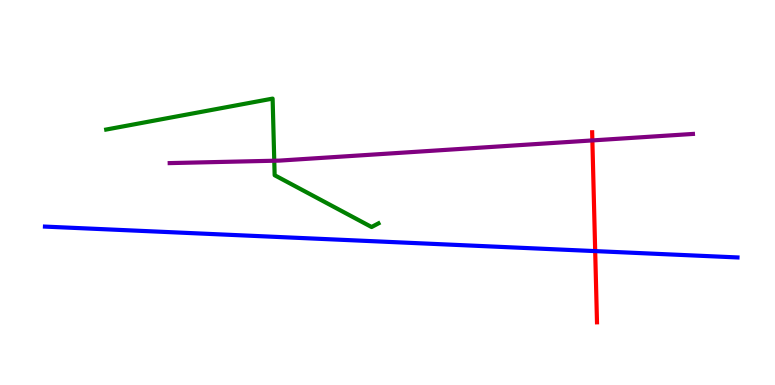[{'lines': ['blue', 'red'], 'intersections': [{'x': 7.68, 'y': 3.48}]}, {'lines': ['green', 'red'], 'intersections': []}, {'lines': ['purple', 'red'], 'intersections': [{'x': 7.64, 'y': 6.35}]}, {'lines': ['blue', 'green'], 'intersections': []}, {'lines': ['blue', 'purple'], 'intersections': []}, {'lines': ['green', 'purple'], 'intersections': [{'x': 3.54, 'y': 5.83}]}]